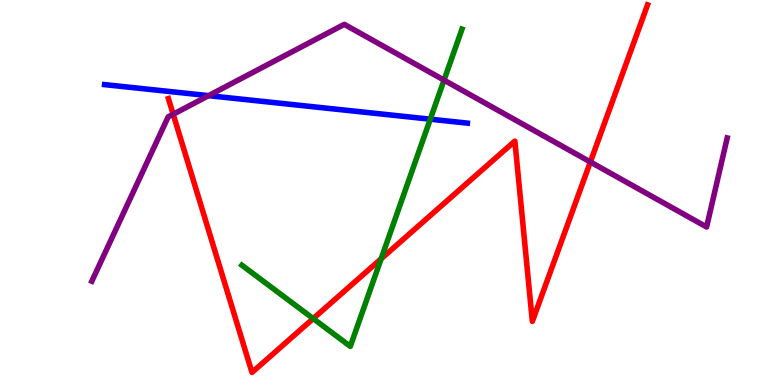[{'lines': ['blue', 'red'], 'intersections': []}, {'lines': ['green', 'red'], 'intersections': [{'x': 4.04, 'y': 1.73}, {'x': 4.92, 'y': 3.28}]}, {'lines': ['purple', 'red'], 'intersections': [{'x': 2.23, 'y': 7.03}, {'x': 7.62, 'y': 5.79}]}, {'lines': ['blue', 'green'], 'intersections': [{'x': 5.55, 'y': 6.9}]}, {'lines': ['blue', 'purple'], 'intersections': [{'x': 2.69, 'y': 7.52}]}, {'lines': ['green', 'purple'], 'intersections': [{'x': 5.73, 'y': 7.92}]}]